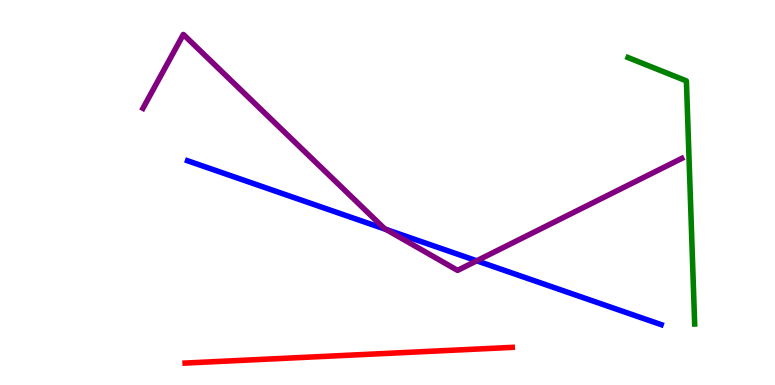[{'lines': ['blue', 'red'], 'intersections': []}, {'lines': ['green', 'red'], 'intersections': []}, {'lines': ['purple', 'red'], 'intersections': []}, {'lines': ['blue', 'green'], 'intersections': []}, {'lines': ['blue', 'purple'], 'intersections': [{'x': 4.98, 'y': 4.04}, {'x': 6.15, 'y': 3.23}]}, {'lines': ['green', 'purple'], 'intersections': []}]